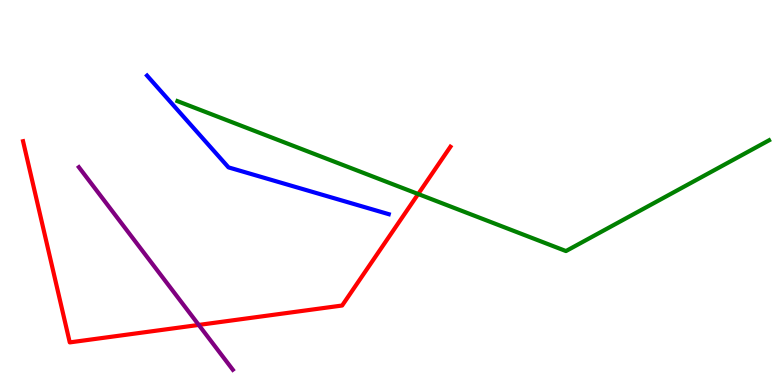[{'lines': ['blue', 'red'], 'intersections': []}, {'lines': ['green', 'red'], 'intersections': [{'x': 5.4, 'y': 4.96}]}, {'lines': ['purple', 'red'], 'intersections': [{'x': 2.56, 'y': 1.56}]}, {'lines': ['blue', 'green'], 'intersections': []}, {'lines': ['blue', 'purple'], 'intersections': []}, {'lines': ['green', 'purple'], 'intersections': []}]